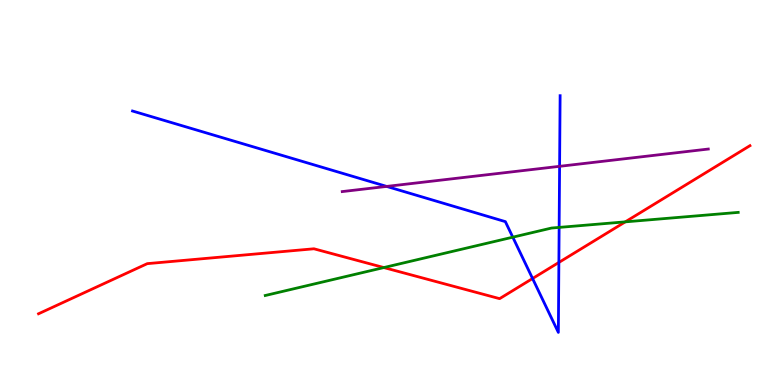[{'lines': ['blue', 'red'], 'intersections': [{'x': 6.87, 'y': 2.77}, {'x': 7.21, 'y': 3.18}]}, {'lines': ['green', 'red'], 'intersections': [{'x': 4.95, 'y': 3.05}, {'x': 8.07, 'y': 4.24}]}, {'lines': ['purple', 'red'], 'intersections': []}, {'lines': ['blue', 'green'], 'intersections': [{'x': 6.62, 'y': 3.84}, {'x': 7.21, 'y': 4.09}]}, {'lines': ['blue', 'purple'], 'intersections': [{'x': 4.99, 'y': 5.16}, {'x': 7.22, 'y': 5.68}]}, {'lines': ['green', 'purple'], 'intersections': []}]